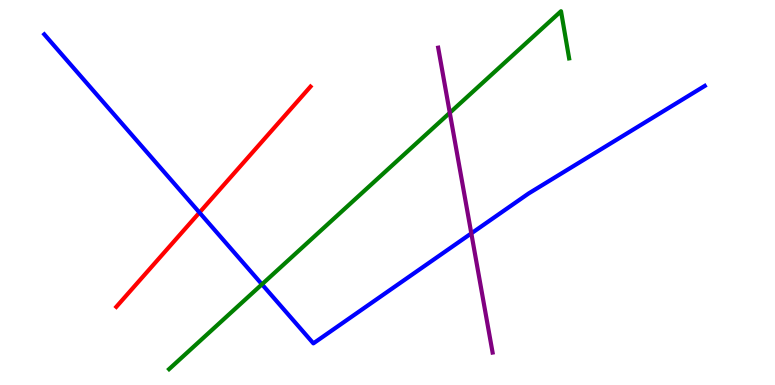[{'lines': ['blue', 'red'], 'intersections': [{'x': 2.57, 'y': 4.48}]}, {'lines': ['green', 'red'], 'intersections': []}, {'lines': ['purple', 'red'], 'intersections': []}, {'lines': ['blue', 'green'], 'intersections': [{'x': 3.38, 'y': 2.62}]}, {'lines': ['blue', 'purple'], 'intersections': [{'x': 6.08, 'y': 3.94}]}, {'lines': ['green', 'purple'], 'intersections': [{'x': 5.8, 'y': 7.07}]}]